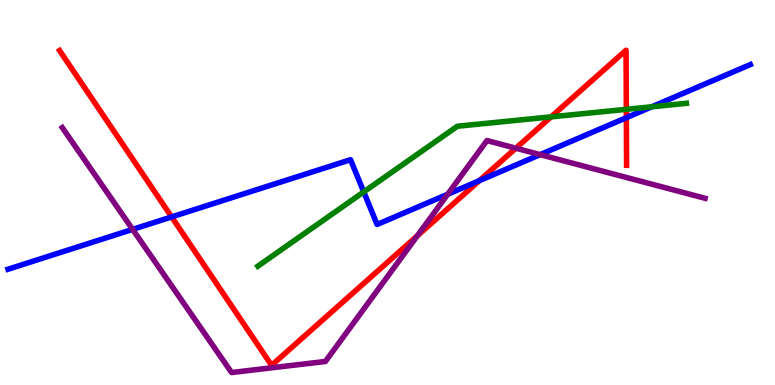[{'lines': ['blue', 'red'], 'intersections': [{'x': 2.21, 'y': 4.37}, {'x': 6.18, 'y': 5.31}, {'x': 8.08, 'y': 6.94}]}, {'lines': ['green', 'red'], 'intersections': [{'x': 7.11, 'y': 6.96}, {'x': 8.08, 'y': 7.16}]}, {'lines': ['purple', 'red'], 'intersections': [{'x': 5.38, 'y': 3.88}, {'x': 6.66, 'y': 6.15}]}, {'lines': ['blue', 'green'], 'intersections': [{'x': 4.69, 'y': 5.02}, {'x': 8.41, 'y': 7.23}]}, {'lines': ['blue', 'purple'], 'intersections': [{'x': 1.71, 'y': 4.04}, {'x': 5.78, 'y': 4.96}, {'x': 6.97, 'y': 5.98}]}, {'lines': ['green', 'purple'], 'intersections': []}]